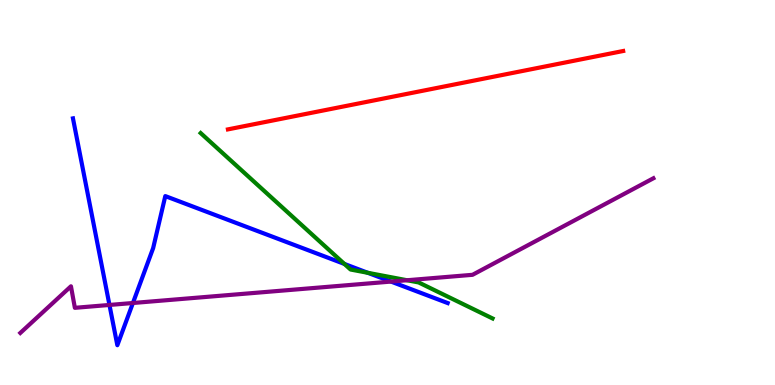[{'lines': ['blue', 'red'], 'intersections': []}, {'lines': ['green', 'red'], 'intersections': []}, {'lines': ['purple', 'red'], 'intersections': []}, {'lines': ['blue', 'green'], 'intersections': [{'x': 4.44, 'y': 3.14}, {'x': 4.75, 'y': 2.91}]}, {'lines': ['blue', 'purple'], 'intersections': [{'x': 1.41, 'y': 2.08}, {'x': 1.72, 'y': 2.13}, {'x': 5.05, 'y': 2.69}]}, {'lines': ['green', 'purple'], 'intersections': [{'x': 5.25, 'y': 2.72}]}]